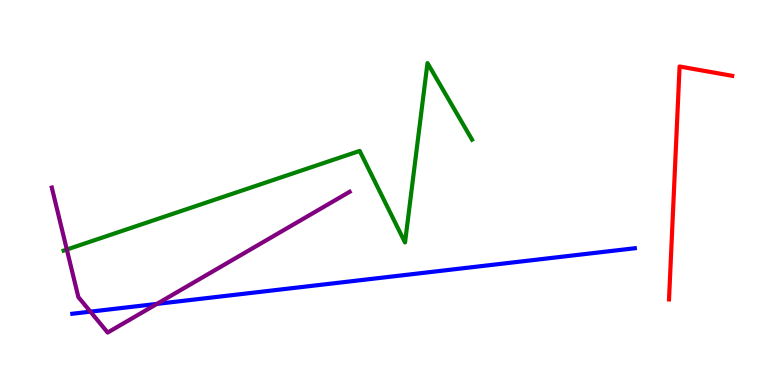[{'lines': ['blue', 'red'], 'intersections': []}, {'lines': ['green', 'red'], 'intersections': []}, {'lines': ['purple', 'red'], 'intersections': []}, {'lines': ['blue', 'green'], 'intersections': []}, {'lines': ['blue', 'purple'], 'intersections': [{'x': 1.17, 'y': 1.91}, {'x': 2.02, 'y': 2.11}]}, {'lines': ['green', 'purple'], 'intersections': [{'x': 0.862, 'y': 3.52}]}]